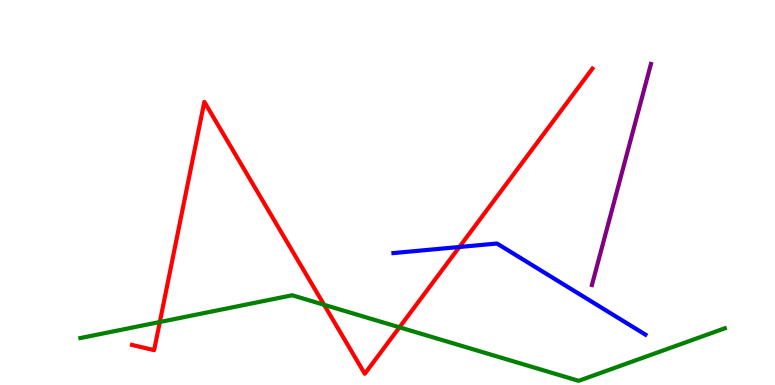[{'lines': ['blue', 'red'], 'intersections': [{'x': 5.93, 'y': 3.58}]}, {'lines': ['green', 'red'], 'intersections': [{'x': 2.06, 'y': 1.64}, {'x': 4.18, 'y': 2.08}, {'x': 5.15, 'y': 1.5}]}, {'lines': ['purple', 'red'], 'intersections': []}, {'lines': ['blue', 'green'], 'intersections': []}, {'lines': ['blue', 'purple'], 'intersections': []}, {'lines': ['green', 'purple'], 'intersections': []}]